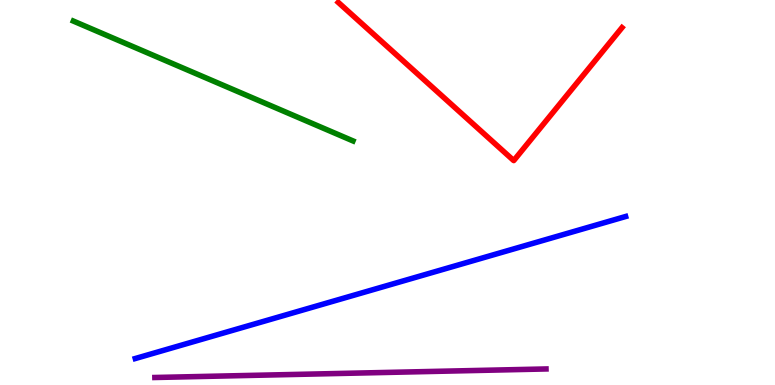[{'lines': ['blue', 'red'], 'intersections': []}, {'lines': ['green', 'red'], 'intersections': []}, {'lines': ['purple', 'red'], 'intersections': []}, {'lines': ['blue', 'green'], 'intersections': []}, {'lines': ['blue', 'purple'], 'intersections': []}, {'lines': ['green', 'purple'], 'intersections': []}]